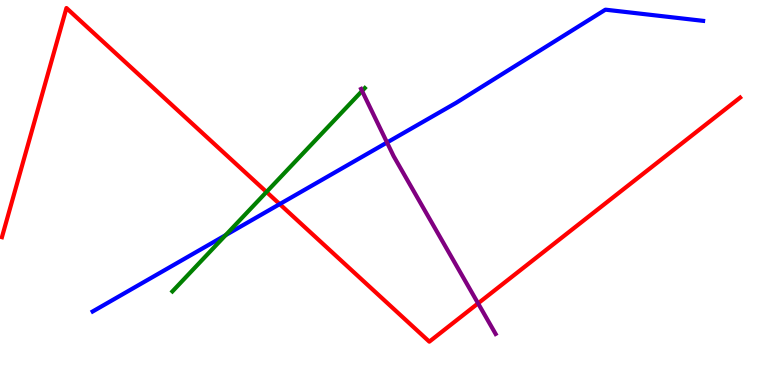[{'lines': ['blue', 'red'], 'intersections': [{'x': 3.61, 'y': 4.7}]}, {'lines': ['green', 'red'], 'intersections': [{'x': 3.44, 'y': 5.01}]}, {'lines': ['purple', 'red'], 'intersections': [{'x': 6.17, 'y': 2.12}]}, {'lines': ['blue', 'green'], 'intersections': [{'x': 2.91, 'y': 3.89}]}, {'lines': ['blue', 'purple'], 'intersections': [{'x': 4.99, 'y': 6.3}]}, {'lines': ['green', 'purple'], 'intersections': [{'x': 4.67, 'y': 7.64}]}]